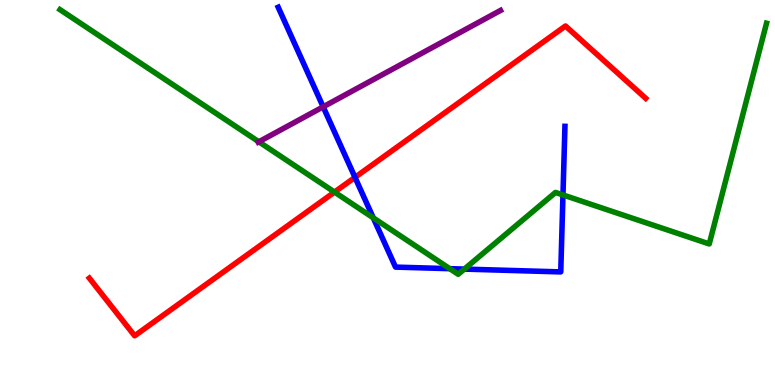[{'lines': ['blue', 'red'], 'intersections': [{'x': 4.58, 'y': 5.39}]}, {'lines': ['green', 'red'], 'intersections': [{'x': 4.32, 'y': 5.01}]}, {'lines': ['purple', 'red'], 'intersections': []}, {'lines': ['blue', 'green'], 'intersections': [{'x': 4.82, 'y': 4.34}, {'x': 5.8, 'y': 3.02}, {'x': 5.99, 'y': 3.01}, {'x': 7.26, 'y': 4.94}]}, {'lines': ['blue', 'purple'], 'intersections': [{'x': 4.17, 'y': 7.23}]}, {'lines': ['green', 'purple'], 'intersections': [{'x': 3.34, 'y': 6.32}]}]